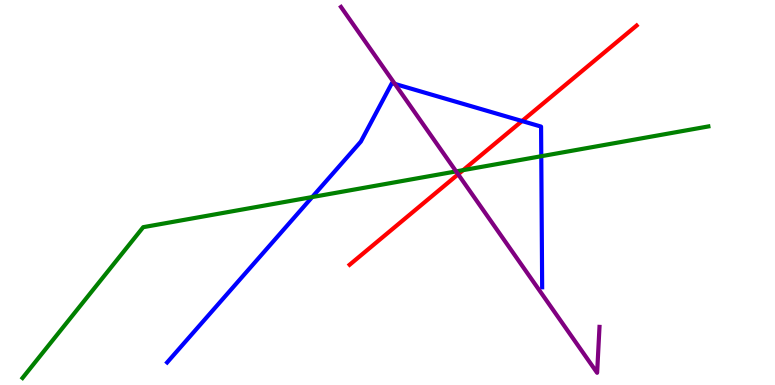[{'lines': ['blue', 'red'], 'intersections': [{'x': 6.74, 'y': 6.86}]}, {'lines': ['green', 'red'], 'intersections': [{'x': 5.98, 'y': 5.58}]}, {'lines': ['purple', 'red'], 'intersections': [{'x': 5.91, 'y': 5.47}]}, {'lines': ['blue', 'green'], 'intersections': [{'x': 4.03, 'y': 4.88}, {'x': 6.98, 'y': 5.94}]}, {'lines': ['blue', 'purple'], 'intersections': [{'x': 5.1, 'y': 7.82}]}, {'lines': ['green', 'purple'], 'intersections': [{'x': 5.89, 'y': 5.55}]}]